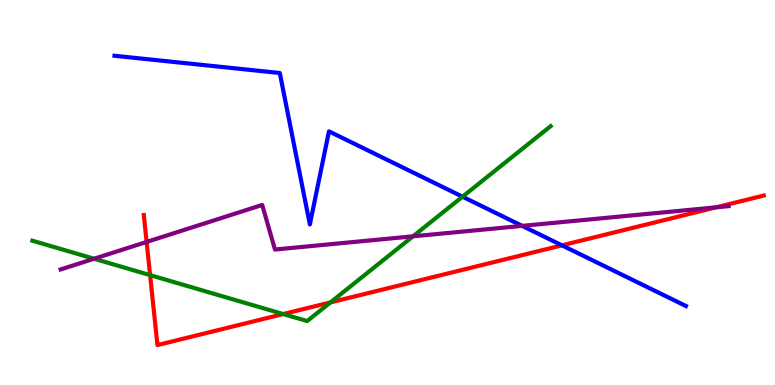[{'lines': ['blue', 'red'], 'intersections': [{'x': 7.25, 'y': 3.63}]}, {'lines': ['green', 'red'], 'intersections': [{'x': 1.94, 'y': 2.85}, {'x': 3.65, 'y': 1.84}, {'x': 4.26, 'y': 2.15}]}, {'lines': ['purple', 'red'], 'intersections': [{'x': 1.89, 'y': 3.72}, {'x': 9.24, 'y': 4.61}]}, {'lines': ['blue', 'green'], 'intersections': [{'x': 5.97, 'y': 4.89}]}, {'lines': ['blue', 'purple'], 'intersections': [{'x': 6.74, 'y': 4.13}]}, {'lines': ['green', 'purple'], 'intersections': [{'x': 1.21, 'y': 3.28}, {'x': 5.33, 'y': 3.86}]}]